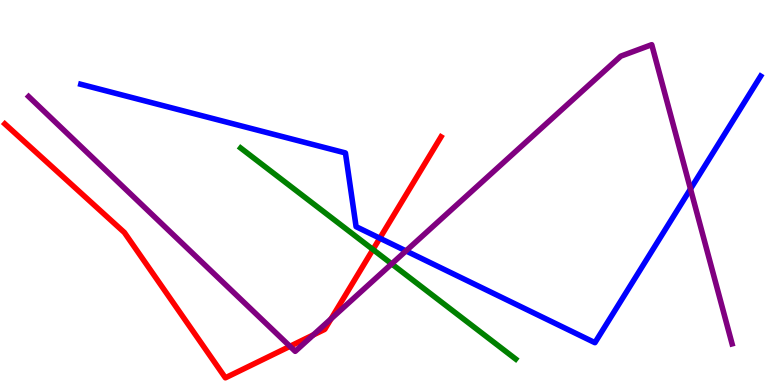[{'lines': ['blue', 'red'], 'intersections': [{'x': 4.9, 'y': 3.81}]}, {'lines': ['green', 'red'], 'intersections': [{'x': 4.81, 'y': 3.52}]}, {'lines': ['purple', 'red'], 'intersections': [{'x': 3.74, 'y': 1.0}, {'x': 4.04, 'y': 1.3}, {'x': 4.27, 'y': 1.72}]}, {'lines': ['blue', 'green'], 'intersections': []}, {'lines': ['blue', 'purple'], 'intersections': [{'x': 5.24, 'y': 3.48}, {'x': 8.91, 'y': 5.09}]}, {'lines': ['green', 'purple'], 'intersections': [{'x': 5.05, 'y': 3.15}]}]